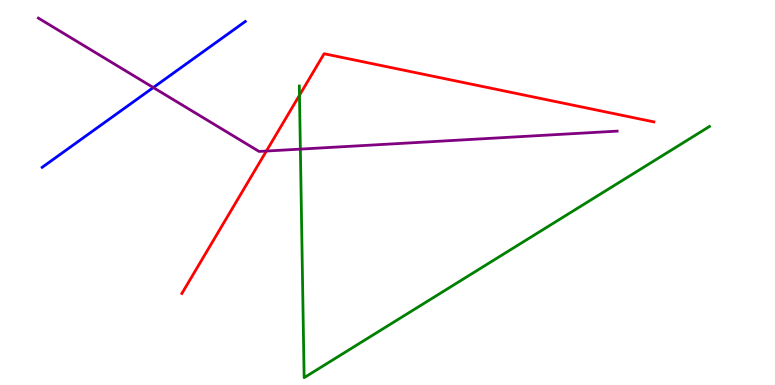[{'lines': ['blue', 'red'], 'intersections': []}, {'lines': ['green', 'red'], 'intersections': [{'x': 3.86, 'y': 7.53}]}, {'lines': ['purple', 'red'], 'intersections': [{'x': 3.44, 'y': 6.08}]}, {'lines': ['blue', 'green'], 'intersections': []}, {'lines': ['blue', 'purple'], 'intersections': [{'x': 1.98, 'y': 7.73}]}, {'lines': ['green', 'purple'], 'intersections': [{'x': 3.88, 'y': 6.13}]}]